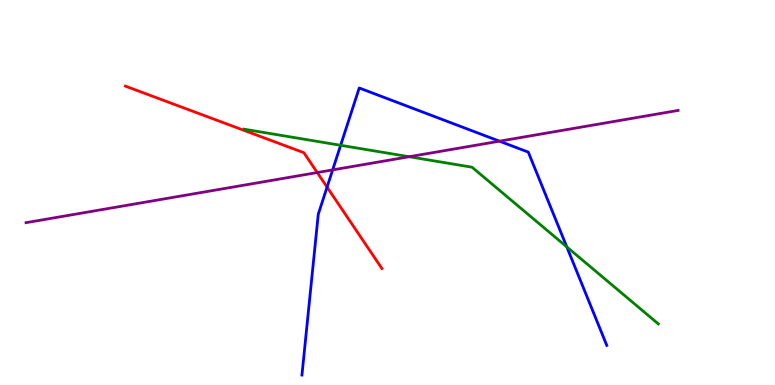[{'lines': ['blue', 'red'], 'intersections': [{'x': 4.22, 'y': 5.14}]}, {'lines': ['green', 'red'], 'intersections': []}, {'lines': ['purple', 'red'], 'intersections': [{'x': 4.09, 'y': 5.52}]}, {'lines': ['blue', 'green'], 'intersections': [{'x': 4.4, 'y': 6.23}, {'x': 7.31, 'y': 3.59}]}, {'lines': ['blue', 'purple'], 'intersections': [{'x': 4.29, 'y': 5.59}, {'x': 6.44, 'y': 6.33}]}, {'lines': ['green', 'purple'], 'intersections': [{'x': 5.28, 'y': 5.93}]}]